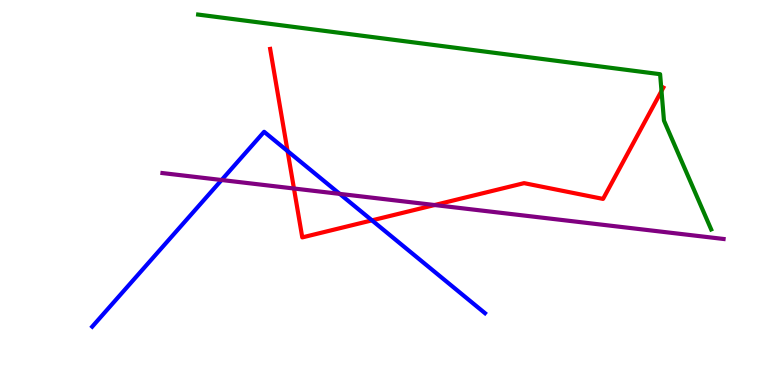[{'lines': ['blue', 'red'], 'intersections': [{'x': 3.71, 'y': 6.08}, {'x': 4.8, 'y': 4.28}]}, {'lines': ['green', 'red'], 'intersections': [{'x': 8.54, 'y': 7.64}]}, {'lines': ['purple', 'red'], 'intersections': [{'x': 3.79, 'y': 5.1}, {'x': 5.61, 'y': 4.67}]}, {'lines': ['blue', 'green'], 'intersections': []}, {'lines': ['blue', 'purple'], 'intersections': [{'x': 2.86, 'y': 5.32}, {'x': 4.38, 'y': 4.96}]}, {'lines': ['green', 'purple'], 'intersections': []}]